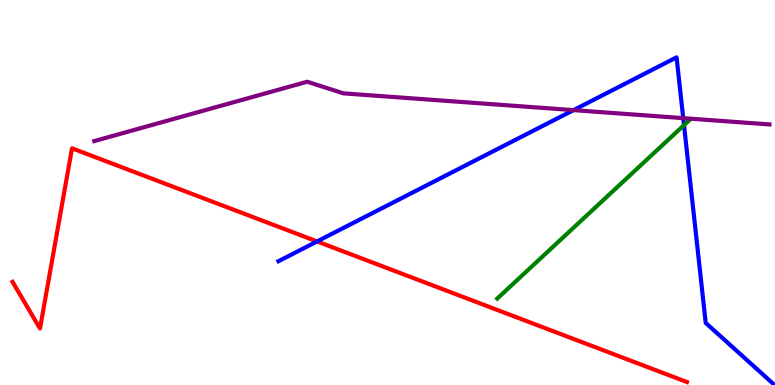[{'lines': ['blue', 'red'], 'intersections': [{'x': 4.09, 'y': 3.73}]}, {'lines': ['green', 'red'], 'intersections': []}, {'lines': ['purple', 'red'], 'intersections': []}, {'lines': ['blue', 'green'], 'intersections': [{'x': 8.83, 'y': 6.75}]}, {'lines': ['blue', 'purple'], 'intersections': [{'x': 7.4, 'y': 7.14}, {'x': 8.82, 'y': 6.93}]}, {'lines': ['green', 'purple'], 'intersections': []}]